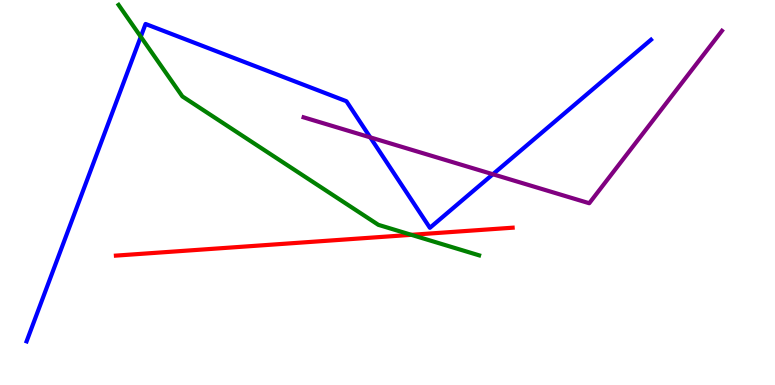[{'lines': ['blue', 'red'], 'intersections': []}, {'lines': ['green', 'red'], 'intersections': [{'x': 5.31, 'y': 3.9}]}, {'lines': ['purple', 'red'], 'intersections': []}, {'lines': ['blue', 'green'], 'intersections': [{'x': 1.82, 'y': 9.05}]}, {'lines': ['blue', 'purple'], 'intersections': [{'x': 4.78, 'y': 6.43}, {'x': 6.36, 'y': 5.47}]}, {'lines': ['green', 'purple'], 'intersections': []}]